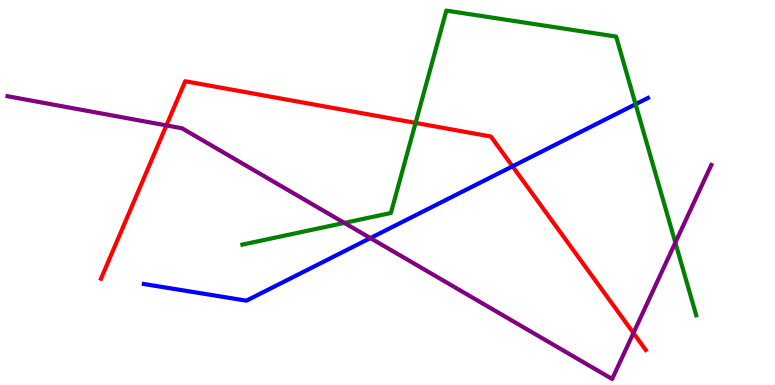[{'lines': ['blue', 'red'], 'intersections': [{'x': 6.61, 'y': 5.68}]}, {'lines': ['green', 'red'], 'intersections': [{'x': 5.36, 'y': 6.81}]}, {'lines': ['purple', 'red'], 'intersections': [{'x': 2.15, 'y': 6.74}, {'x': 8.17, 'y': 1.35}]}, {'lines': ['blue', 'green'], 'intersections': [{'x': 8.2, 'y': 7.29}]}, {'lines': ['blue', 'purple'], 'intersections': [{'x': 4.78, 'y': 3.82}]}, {'lines': ['green', 'purple'], 'intersections': [{'x': 4.44, 'y': 4.21}, {'x': 8.71, 'y': 3.7}]}]